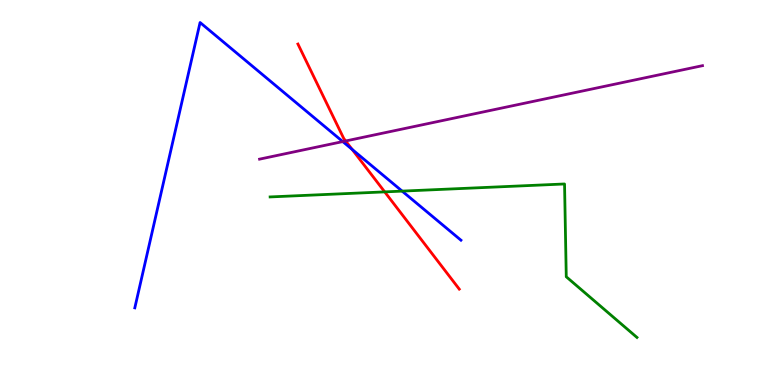[{'lines': ['blue', 'red'], 'intersections': [{'x': 4.54, 'y': 6.12}]}, {'lines': ['green', 'red'], 'intersections': [{'x': 4.96, 'y': 5.02}]}, {'lines': ['purple', 'red'], 'intersections': [{'x': 4.46, 'y': 6.34}]}, {'lines': ['blue', 'green'], 'intersections': [{'x': 5.19, 'y': 5.04}]}, {'lines': ['blue', 'purple'], 'intersections': [{'x': 4.42, 'y': 6.32}]}, {'lines': ['green', 'purple'], 'intersections': []}]